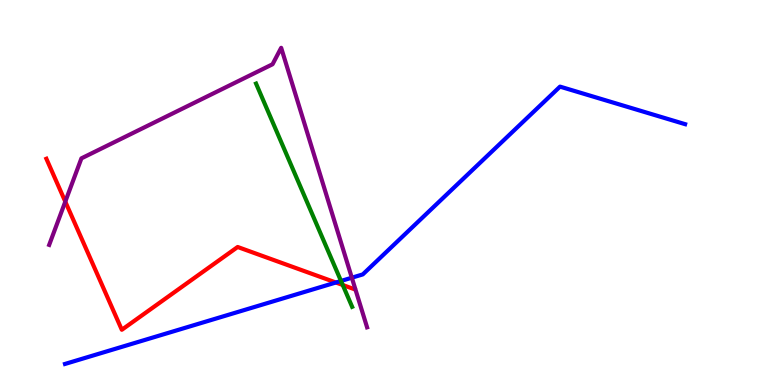[{'lines': ['blue', 'red'], 'intersections': [{'x': 4.33, 'y': 2.66}]}, {'lines': ['green', 'red'], 'intersections': [{'x': 4.42, 'y': 2.6}]}, {'lines': ['purple', 'red'], 'intersections': [{'x': 0.843, 'y': 4.76}]}, {'lines': ['blue', 'green'], 'intersections': [{'x': 4.4, 'y': 2.7}]}, {'lines': ['blue', 'purple'], 'intersections': [{'x': 4.54, 'y': 2.79}]}, {'lines': ['green', 'purple'], 'intersections': []}]